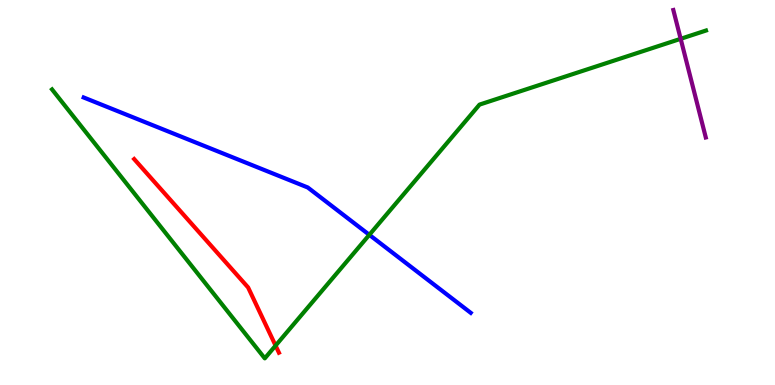[{'lines': ['blue', 'red'], 'intersections': []}, {'lines': ['green', 'red'], 'intersections': [{'x': 3.56, 'y': 1.02}]}, {'lines': ['purple', 'red'], 'intersections': []}, {'lines': ['blue', 'green'], 'intersections': [{'x': 4.77, 'y': 3.9}]}, {'lines': ['blue', 'purple'], 'intersections': []}, {'lines': ['green', 'purple'], 'intersections': [{'x': 8.78, 'y': 8.99}]}]